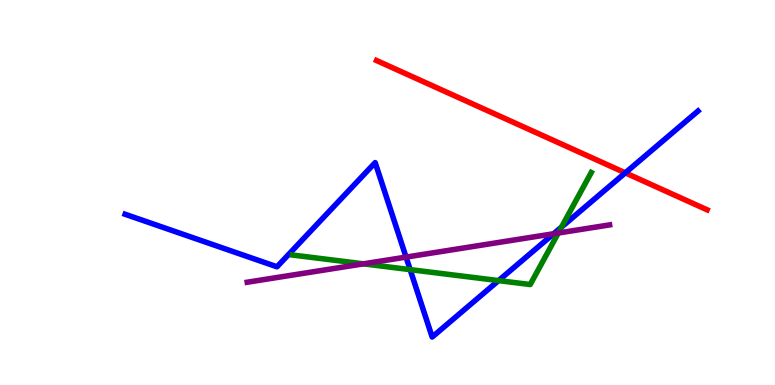[{'lines': ['blue', 'red'], 'intersections': [{'x': 8.07, 'y': 5.51}]}, {'lines': ['green', 'red'], 'intersections': []}, {'lines': ['purple', 'red'], 'intersections': []}, {'lines': ['blue', 'green'], 'intersections': [{'x': 5.29, 'y': 3.0}, {'x': 6.43, 'y': 2.71}, {'x': 7.25, 'y': 4.1}]}, {'lines': ['blue', 'purple'], 'intersections': [{'x': 5.24, 'y': 3.32}, {'x': 7.14, 'y': 3.93}]}, {'lines': ['green', 'purple'], 'intersections': [{'x': 4.69, 'y': 3.15}, {'x': 7.2, 'y': 3.95}]}]